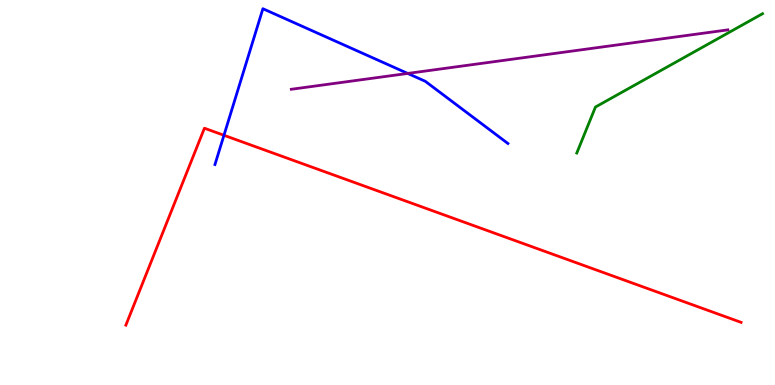[{'lines': ['blue', 'red'], 'intersections': [{'x': 2.89, 'y': 6.49}]}, {'lines': ['green', 'red'], 'intersections': []}, {'lines': ['purple', 'red'], 'intersections': []}, {'lines': ['blue', 'green'], 'intersections': []}, {'lines': ['blue', 'purple'], 'intersections': [{'x': 5.26, 'y': 8.09}]}, {'lines': ['green', 'purple'], 'intersections': []}]